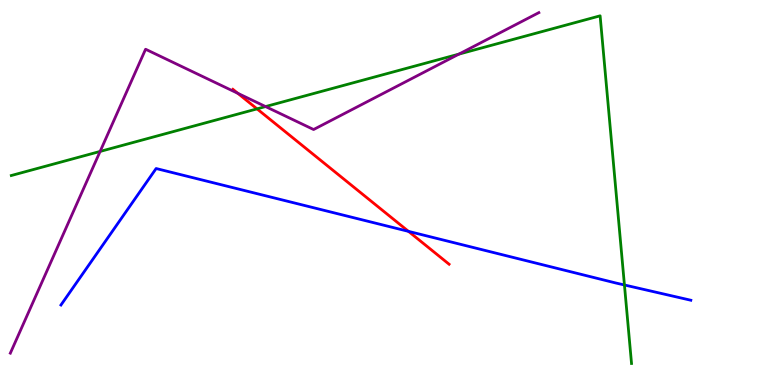[{'lines': ['blue', 'red'], 'intersections': [{'x': 5.27, 'y': 3.99}]}, {'lines': ['green', 'red'], 'intersections': [{'x': 3.32, 'y': 7.17}]}, {'lines': ['purple', 'red'], 'intersections': [{'x': 3.07, 'y': 7.58}]}, {'lines': ['blue', 'green'], 'intersections': [{'x': 8.06, 'y': 2.6}]}, {'lines': ['blue', 'purple'], 'intersections': []}, {'lines': ['green', 'purple'], 'intersections': [{'x': 1.29, 'y': 6.07}, {'x': 3.43, 'y': 7.23}, {'x': 5.92, 'y': 8.59}]}]